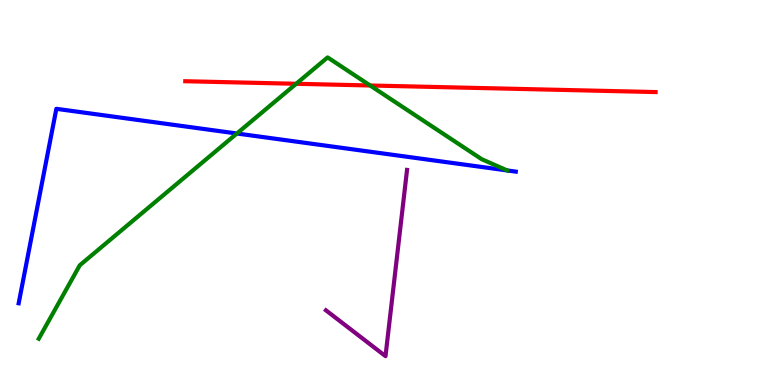[{'lines': ['blue', 'red'], 'intersections': []}, {'lines': ['green', 'red'], 'intersections': [{'x': 3.82, 'y': 7.82}, {'x': 4.78, 'y': 7.78}]}, {'lines': ['purple', 'red'], 'intersections': []}, {'lines': ['blue', 'green'], 'intersections': [{'x': 3.06, 'y': 6.53}, {'x': 6.55, 'y': 5.57}]}, {'lines': ['blue', 'purple'], 'intersections': []}, {'lines': ['green', 'purple'], 'intersections': []}]